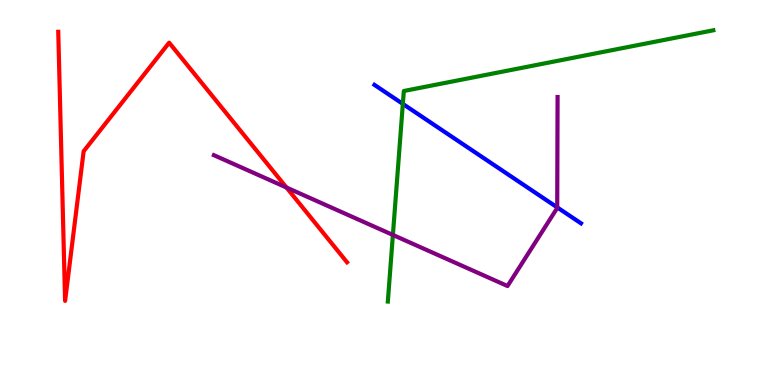[{'lines': ['blue', 'red'], 'intersections': []}, {'lines': ['green', 'red'], 'intersections': []}, {'lines': ['purple', 'red'], 'intersections': [{'x': 3.7, 'y': 5.13}]}, {'lines': ['blue', 'green'], 'intersections': [{'x': 5.2, 'y': 7.3}]}, {'lines': ['blue', 'purple'], 'intersections': [{'x': 7.19, 'y': 4.61}]}, {'lines': ['green', 'purple'], 'intersections': [{'x': 5.07, 'y': 3.9}]}]